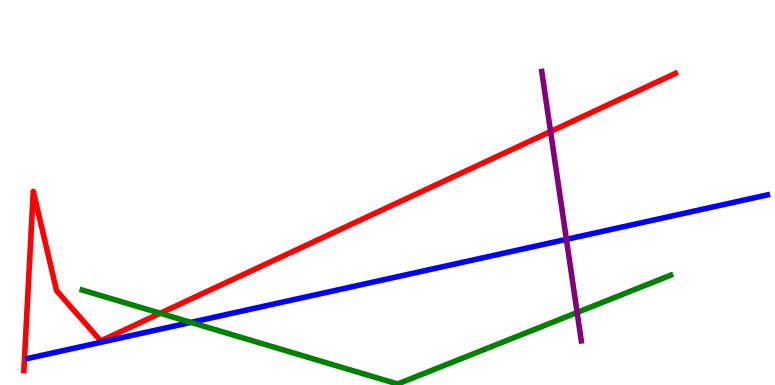[{'lines': ['blue', 'red'], 'intersections': []}, {'lines': ['green', 'red'], 'intersections': [{'x': 2.07, 'y': 1.86}]}, {'lines': ['purple', 'red'], 'intersections': [{'x': 7.1, 'y': 6.58}]}, {'lines': ['blue', 'green'], 'intersections': [{'x': 2.46, 'y': 1.63}]}, {'lines': ['blue', 'purple'], 'intersections': [{'x': 7.31, 'y': 3.78}]}, {'lines': ['green', 'purple'], 'intersections': [{'x': 7.45, 'y': 1.88}]}]